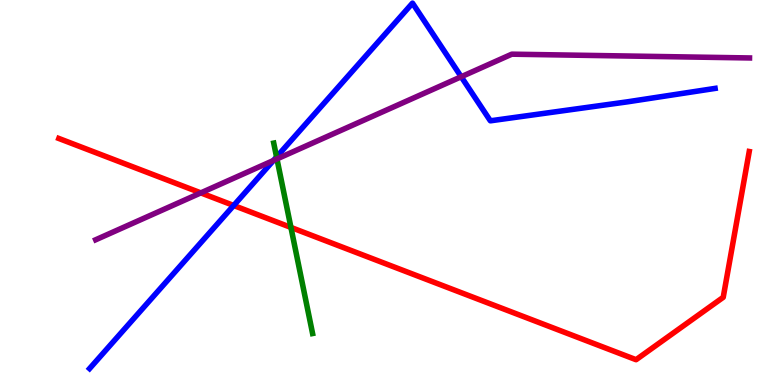[{'lines': ['blue', 'red'], 'intersections': [{'x': 3.02, 'y': 4.66}]}, {'lines': ['green', 'red'], 'intersections': [{'x': 3.75, 'y': 4.09}]}, {'lines': ['purple', 'red'], 'intersections': [{'x': 2.59, 'y': 4.99}]}, {'lines': ['blue', 'green'], 'intersections': [{'x': 3.57, 'y': 5.92}]}, {'lines': ['blue', 'purple'], 'intersections': [{'x': 3.53, 'y': 5.83}, {'x': 5.95, 'y': 8.01}]}, {'lines': ['green', 'purple'], 'intersections': [{'x': 3.57, 'y': 5.87}]}]